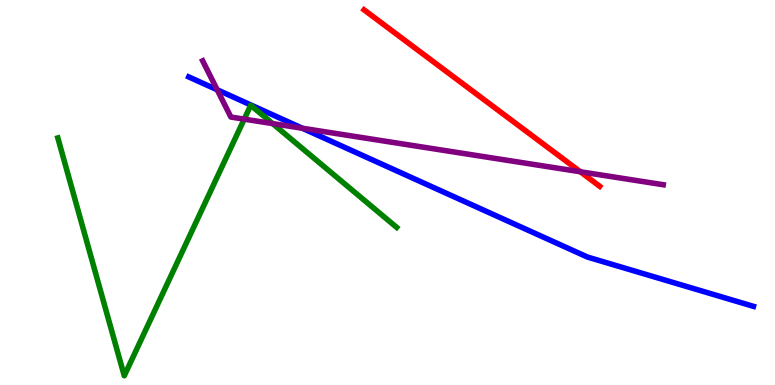[{'lines': ['blue', 'red'], 'intersections': []}, {'lines': ['green', 'red'], 'intersections': []}, {'lines': ['purple', 'red'], 'intersections': [{'x': 7.49, 'y': 5.54}]}, {'lines': ['blue', 'green'], 'intersections': []}, {'lines': ['blue', 'purple'], 'intersections': [{'x': 2.8, 'y': 7.67}, {'x': 3.9, 'y': 6.67}]}, {'lines': ['green', 'purple'], 'intersections': [{'x': 3.15, 'y': 6.91}, {'x': 3.52, 'y': 6.79}]}]